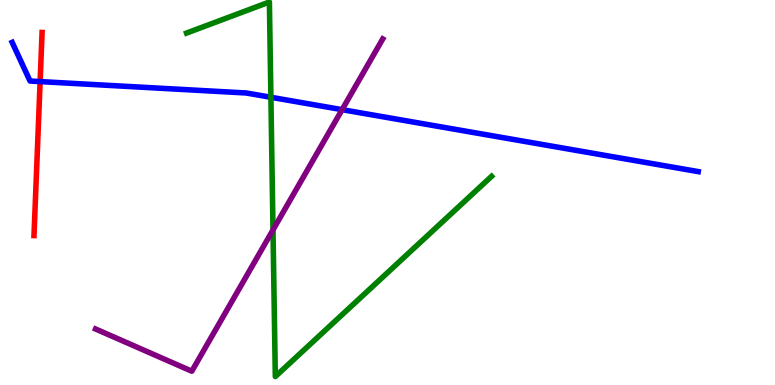[{'lines': ['blue', 'red'], 'intersections': [{'x': 0.518, 'y': 7.88}]}, {'lines': ['green', 'red'], 'intersections': []}, {'lines': ['purple', 'red'], 'intersections': []}, {'lines': ['blue', 'green'], 'intersections': [{'x': 3.5, 'y': 7.47}]}, {'lines': ['blue', 'purple'], 'intersections': [{'x': 4.41, 'y': 7.15}]}, {'lines': ['green', 'purple'], 'intersections': [{'x': 3.52, 'y': 4.03}]}]